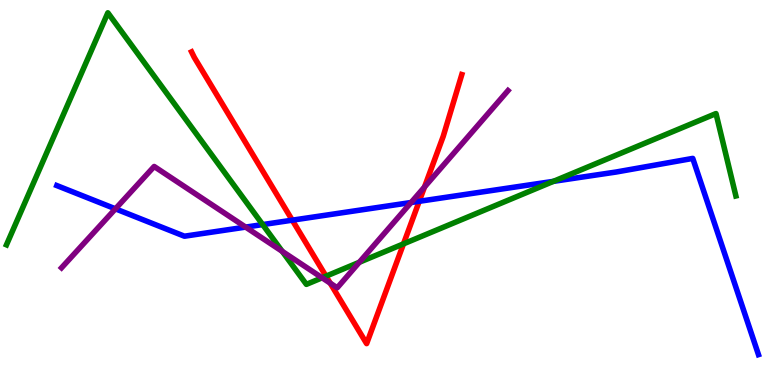[{'lines': ['blue', 'red'], 'intersections': [{'x': 3.77, 'y': 4.28}, {'x': 5.41, 'y': 4.77}]}, {'lines': ['green', 'red'], 'intersections': [{'x': 4.21, 'y': 2.83}, {'x': 5.21, 'y': 3.67}]}, {'lines': ['purple', 'red'], 'intersections': [{'x': 4.26, 'y': 2.65}, {'x': 5.48, 'y': 5.14}]}, {'lines': ['blue', 'green'], 'intersections': [{'x': 3.39, 'y': 4.17}, {'x': 7.14, 'y': 5.29}]}, {'lines': ['blue', 'purple'], 'intersections': [{'x': 1.49, 'y': 4.58}, {'x': 3.17, 'y': 4.1}, {'x': 5.3, 'y': 4.74}]}, {'lines': ['green', 'purple'], 'intersections': [{'x': 3.64, 'y': 3.47}, {'x': 4.16, 'y': 2.78}, {'x': 4.64, 'y': 3.19}]}]